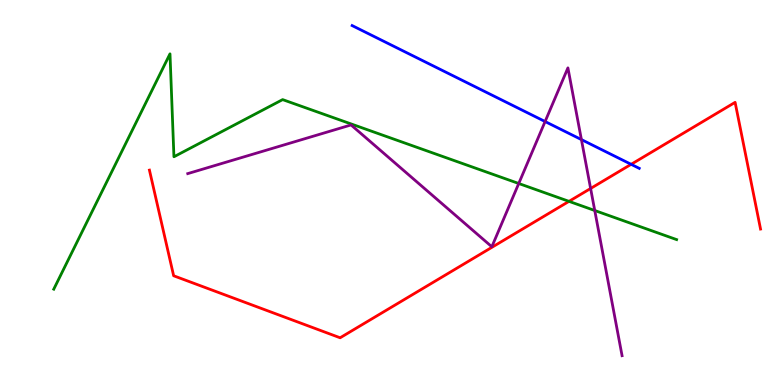[{'lines': ['blue', 'red'], 'intersections': [{'x': 8.14, 'y': 5.73}]}, {'lines': ['green', 'red'], 'intersections': [{'x': 7.34, 'y': 4.77}]}, {'lines': ['purple', 'red'], 'intersections': [{'x': 7.62, 'y': 5.1}]}, {'lines': ['blue', 'green'], 'intersections': []}, {'lines': ['blue', 'purple'], 'intersections': [{'x': 7.03, 'y': 6.84}, {'x': 7.5, 'y': 6.37}]}, {'lines': ['green', 'purple'], 'intersections': [{'x': 6.69, 'y': 5.23}, {'x': 7.67, 'y': 4.53}]}]